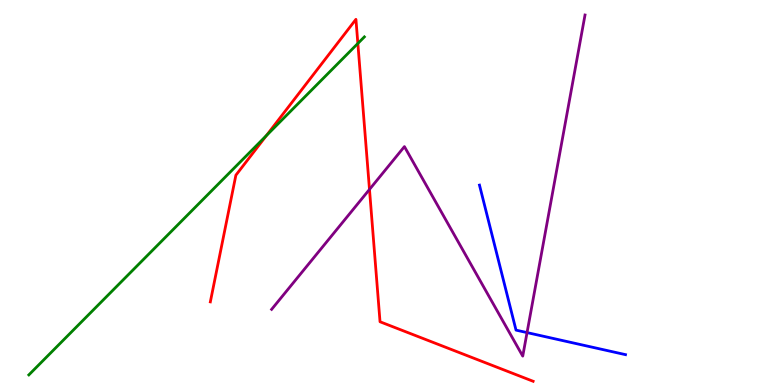[{'lines': ['blue', 'red'], 'intersections': []}, {'lines': ['green', 'red'], 'intersections': [{'x': 3.44, 'y': 6.48}, {'x': 4.62, 'y': 8.87}]}, {'lines': ['purple', 'red'], 'intersections': [{'x': 4.77, 'y': 5.08}]}, {'lines': ['blue', 'green'], 'intersections': []}, {'lines': ['blue', 'purple'], 'intersections': [{'x': 6.8, 'y': 1.36}]}, {'lines': ['green', 'purple'], 'intersections': []}]